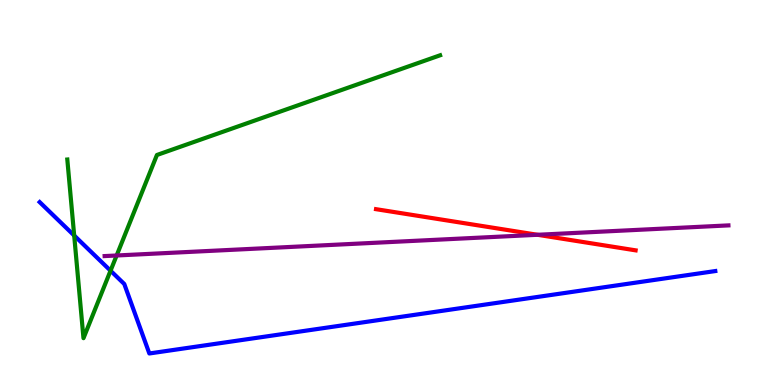[{'lines': ['blue', 'red'], 'intersections': []}, {'lines': ['green', 'red'], 'intersections': []}, {'lines': ['purple', 'red'], 'intersections': [{'x': 6.94, 'y': 3.9}]}, {'lines': ['blue', 'green'], 'intersections': [{'x': 0.957, 'y': 3.88}, {'x': 1.43, 'y': 2.97}]}, {'lines': ['blue', 'purple'], 'intersections': []}, {'lines': ['green', 'purple'], 'intersections': [{'x': 1.51, 'y': 3.36}]}]